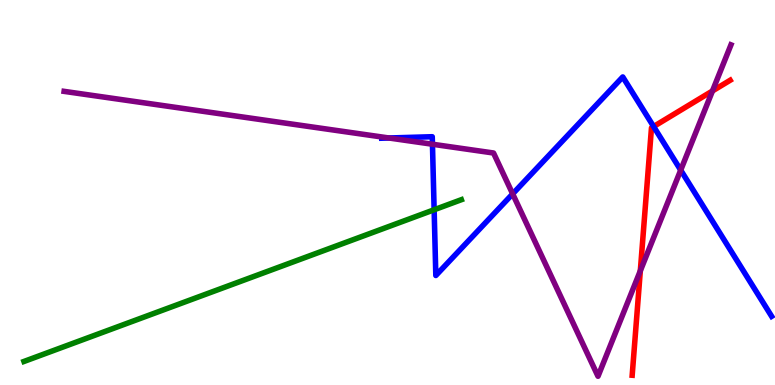[{'lines': ['blue', 'red'], 'intersections': [{'x': 8.43, 'y': 6.71}]}, {'lines': ['green', 'red'], 'intersections': []}, {'lines': ['purple', 'red'], 'intersections': [{'x': 8.26, 'y': 2.97}, {'x': 9.19, 'y': 7.64}]}, {'lines': ['blue', 'green'], 'intersections': [{'x': 5.6, 'y': 4.55}]}, {'lines': ['blue', 'purple'], 'intersections': [{'x': 5.02, 'y': 6.42}, {'x': 5.58, 'y': 6.25}, {'x': 6.62, 'y': 4.96}, {'x': 8.78, 'y': 5.58}]}, {'lines': ['green', 'purple'], 'intersections': []}]